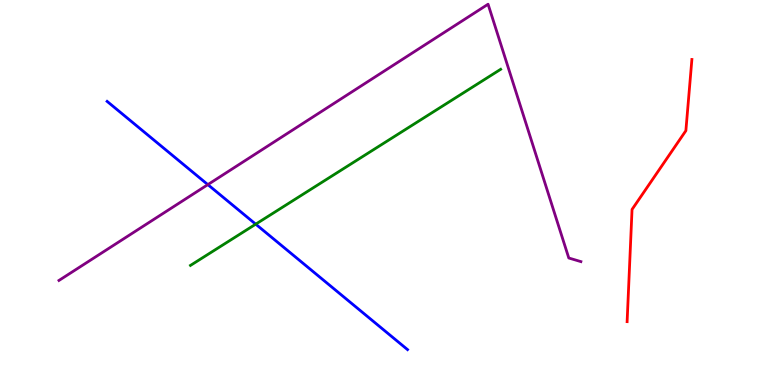[{'lines': ['blue', 'red'], 'intersections': []}, {'lines': ['green', 'red'], 'intersections': []}, {'lines': ['purple', 'red'], 'intersections': []}, {'lines': ['blue', 'green'], 'intersections': [{'x': 3.3, 'y': 4.18}]}, {'lines': ['blue', 'purple'], 'intersections': [{'x': 2.68, 'y': 5.2}]}, {'lines': ['green', 'purple'], 'intersections': []}]